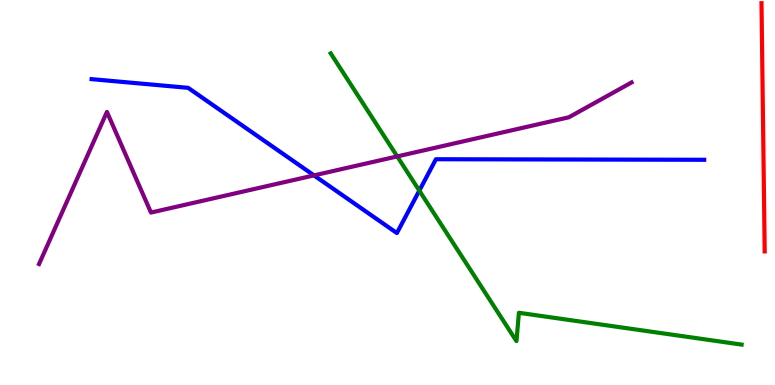[{'lines': ['blue', 'red'], 'intersections': []}, {'lines': ['green', 'red'], 'intersections': []}, {'lines': ['purple', 'red'], 'intersections': []}, {'lines': ['blue', 'green'], 'intersections': [{'x': 5.41, 'y': 5.05}]}, {'lines': ['blue', 'purple'], 'intersections': [{'x': 4.05, 'y': 5.44}]}, {'lines': ['green', 'purple'], 'intersections': [{'x': 5.13, 'y': 5.94}]}]